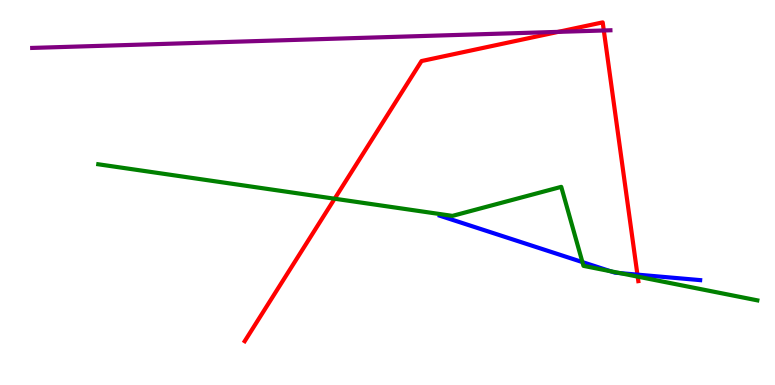[{'lines': ['blue', 'red'], 'intersections': [{'x': 8.22, 'y': 2.87}]}, {'lines': ['green', 'red'], 'intersections': [{'x': 4.32, 'y': 4.84}, {'x': 8.23, 'y': 2.82}]}, {'lines': ['purple', 'red'], 'intersections': [{'x': 7.2, 'y': 9.17}, {'x': 7.79, 'y': 9.21}]}, {'lines': ['blue', 'green'], 'intersections': [{'x': 7.51, 'y': 3.19}, {'x': 7.88, 'y': 2.96}, {'x': 8.0, 'y': 2.91}]}, {'lines': ['blue', 'purple'], 'intersections': []}, {'lines': ['green', 'purple'], 'intersections': []}]